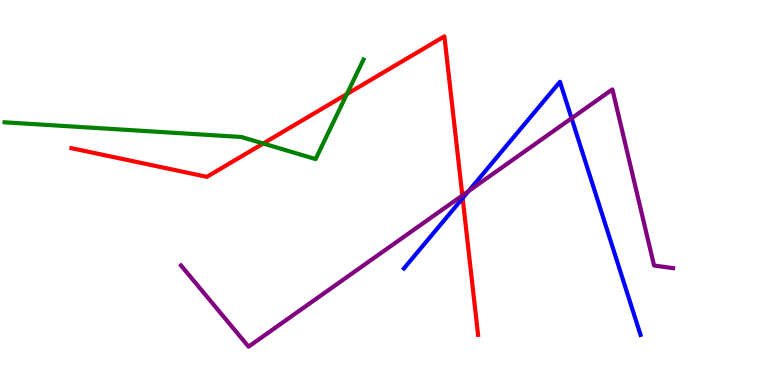[{'lines': ['blue', 'red'], 'intersections': [{'x': 5.97, 'y': 4.85}]}, {'lines': ['green', 'red'], 'intersections': [{'x': 3.4, 'y': 6.27}, {'x': 4.48, 'y': 7.56}]}, {'lines': ['purple', 'red'], 'intersections': [{'x': 5.97, 'y': 4.92}]}, {'lines': ['blue', 'green'], 'intersections': []}, {'lines': ['blue', 'purple'], 'intersections': [{'x': 6.05, 'y': 5.04}, {'x': 7.38, 'y': 6.93}]}, {'lines': ['green', 'purple'], 'intersections': []}]